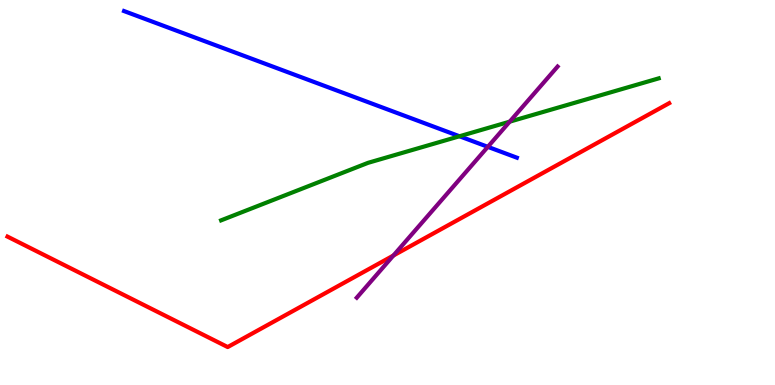[{'lines': ['blue', 'red'], 'intersections': []}, {'lines': ['green', 'red'], 'intersections': []}, {'lines': ['purple', 'red'], 'intersections': [{'x': 5.08, 'y': 3.36}]}, {'lines': ['blue', 'green'], 'intersections': [{'x': 5.93, 'y': 6.46}]}, {'lines': ['blue', 'purple'], 'intersections': [{'x': 6.29, 'y': 6.19}]}, {'lines': ['green', 'purple'], 'intersections': [{'x': 6.58, 'y': 6.84}]}]